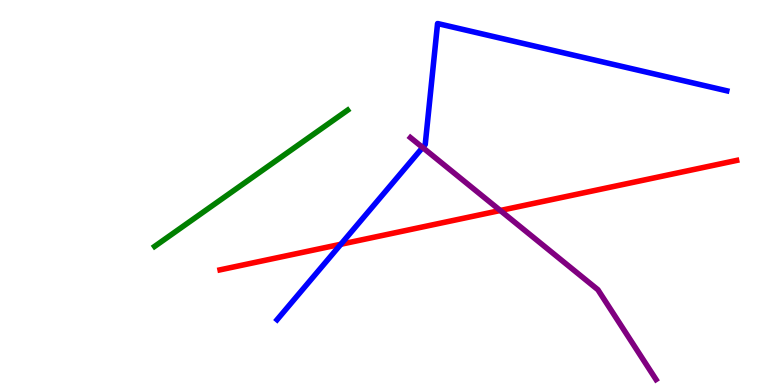[{'lines': ['blue', 'red'], 'intersections': [{'x': 4.4, 'y': 3.66}]}, {'lines': ['green', 'red'], 'intersections': []}, {'lines': ['purple', 'red'], 'intersections': [{'x': 6.46, 'y': 4.53}]}, {'lines': ['blue', 'green'], 'intersections': []}, {'lines': ['blue', 'purple'], 'intersections': [{'x': 5.45, 'y': 6.17}]}, {'lines': ['green', 'purple'], 'intersections': []}]